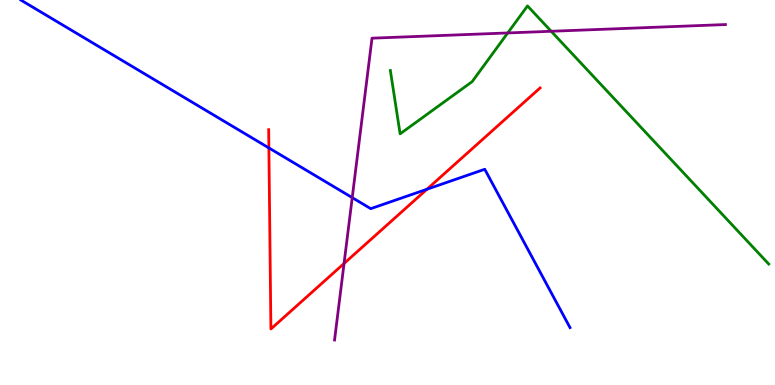[{'lines': ['blue', 'red'], 'intersections': [{'x': 3.47, 'y': 6.16}, {'x': 5.51, 'y': 5.08}]}, {'lines': ['green', 'red'], 'intersections': []}, {'lines': ['purple', 'red'], 'intersections': [{'x': 4.44, 'y': 3.16}]}, {'lines': ['blue', 'green'], 'intersections': []}, {'lines': ['blue', 'purple'], 'intersections': [{'x': 4.54, 'y': 4.87}]}, {'lines': ['green', 'purple'], 'intersections': [{'x': 6.55, 'y': 9.14}, {'x': 7.11, 'y': 9.19}]}]